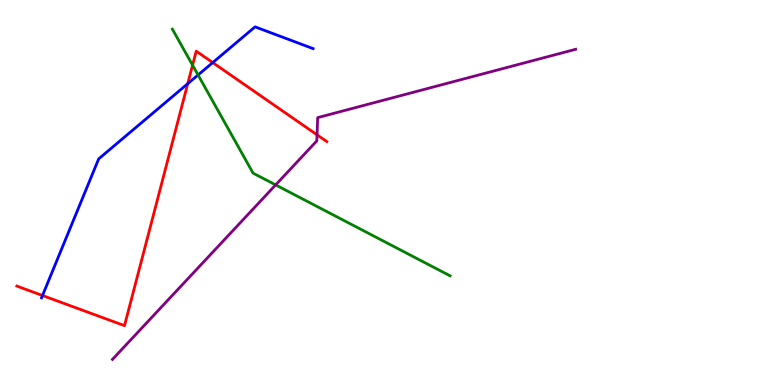[{'lines': ['blue', 'red'], 'intersections': [{'x': 0.548, 'y': 2.32}, {'x': 2.42, 'y': 7.83}, {'x': 2.74, 'y': 8.37}]}, {'lines': ['green', 'red'], 'intersections': [{'x': 2.48, 'y': 8.31}]}, {'lines': ['purple', 'red'], 'intersections': [{'x': 4.09, 'y': 6.5}]}, {'lines': ['blue', 'green'], 'intersections': [{'x': 2.56, 'y': 8.05}]}, {'lines': ['blue', 'purple'], 'intersections': []}, {'lines': ['green', 'purple'], 'intersections': [{'x': 3.56, 'y': 5.2}]}]